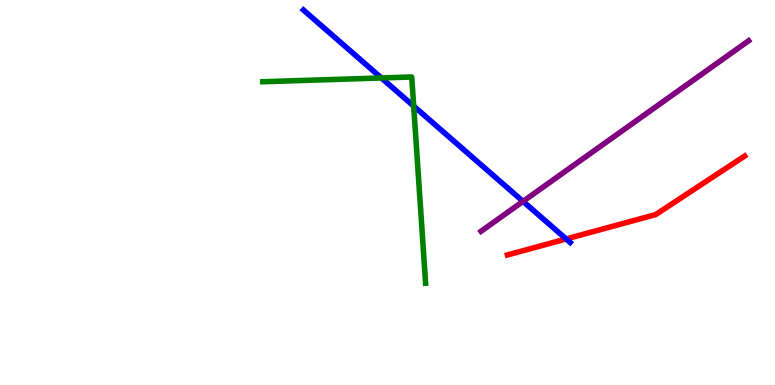[{'lines': ['blue', 'red'], 'intersections': [{'x': 7.31, 'y': 3.79}]}, {'lines': ['green', 'red'], 'intersections': []}, {'lines': ['purple', 'red'], 'intersections': []}, {'lines': ['blue', 'green'], 'intersections': [{'x': 4.92, 'y': 7.98}, {'x': 5.34, 'y': 7.24}]}, {'lines': ['blue', 'purple'], 'intersections': [{'x': 6.75, 'y': 4.77}]}, {'lines': ['green', 'purple'], 'intersections': []}]